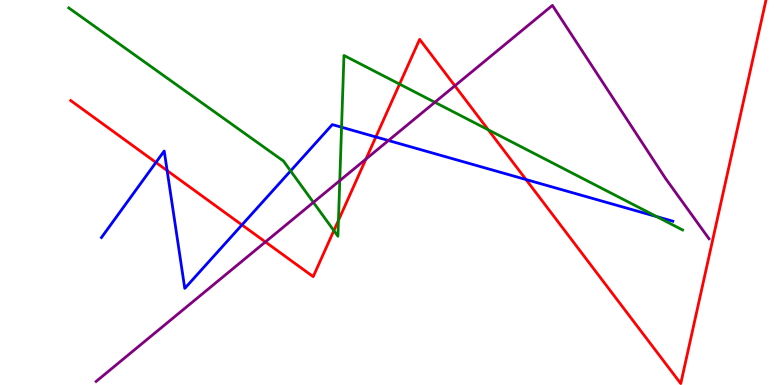[{'lines': ['blue', 'red'], 'intersections': [{'x': 2.01, 'y': 5.78}, {'x': 2.16, 'y': 5.57}, {'x': 3.12, 'y': 4.16}, {'x': 4.85, 'y': 6.44}, {'x': 6.79, 'y': 5.34}]}, {'lines': ['green', 'red'], 'intersections': [{'x': 4.31, 'y': 4.01}, {'x': 4.37, 'y': 4.28}, {'x': 5.16, 'y': 7.82}, {'x': 6.3, 'y': 6.63}]}, {'lines': ['purple', 'red'], 'intersections': [{'x': 3.42, 'y': 3.72}, {'x': 4.72, 'y': 5.87}, {'x': 5.87, 'y': 7.77}]}, {'lines': ['blue', 'green'], 'intersections': [{'x': 3.75, 'y': 5.56}, {'x': 4.41, 'y': 6.7}, {'x': 8.47, 'y': 4.37}]}, {'lines': ['blue', 'purple'], 'intersections': [{'x': 5.01, 'y': 6.35}]}, {'lines': ['green', 'purple'], 'intersections': [{'x': 4.04, 'y': 4.74}, {'x': 4.38, 'y': 5.31}, {'x': 5.61, 'y': 7.34}]}]